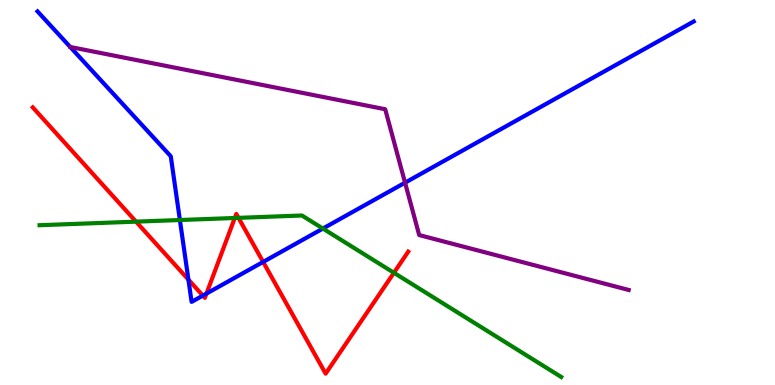[{'lines': ['blue', 'red'], 'intersections': [{'x': 2.43, 'y': 2.74}, {'x': 2.62, 'y': 2.32}, {'x': 2.66, 'y': 2.37}, {'x': 3.4, 'y': 3.2}]}, {'lines': ['green', 'red'], 'intersections': [{'x': 1.76, 'y': 4.24}, {'x': 3.03, 'y': 4.34}, {'x': 3.08, 'y': 4.34}, {'x': 5.08, 'y': 2.91}]}, {'lines': ['purple', 'red'], 'intersections': []}, {'lines': ['blue', 'green'], 'intersections': [{'x': 2.32, 'y': 4.29}, {'x': 4.17, 'y': 4.06}]}, {'lines': ['blue', 'purple'], 'intersections': [{'x': 5.23, 'y': 5.26}]}, {'lines': ['green', 'purple'], 'intersections': []}]